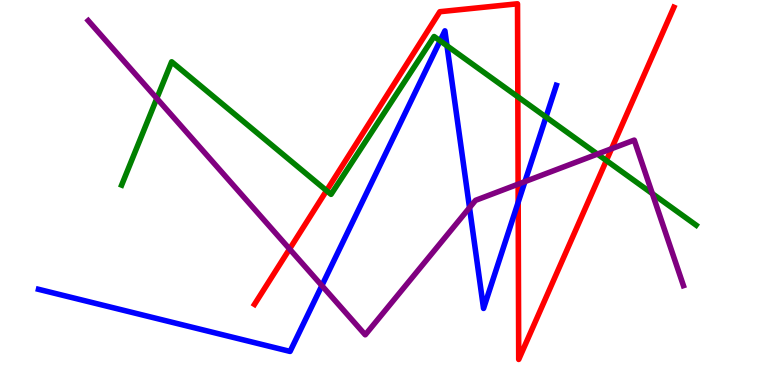[{'lines': ['blue', 'red'], 'intersections': [{'x': 6.69, 'y': 4.75}]}, {'lines': ['green', 'red'], 'intersections': [{'x': 4.21, 'y': 5.05}, {'x': 6.68, 'y': 7.49}, {'x': 7.82, 'y': 5.83}]}, {'lines': ['purple', 'red'], 'intersections': [{'x': 3.74, 'y': 3.53}, {'x': 6.69, 'y': 5.22}, {'x': 7.89, 'y': 6.14}]}, {'lines': ['blue', 'green'], 'intersections': [{'x': 5.68, 'y': 8.94}, {'x': 5.77, 'y': 8.81}, {'x': 7.04, 'y': 6.96}]}, {'lines': ['blue', 'purple'], 'intersections': [{'x': 4.15, 'y': 2.58}, {'x': 6.06, 'y': 4.61}, {'x': 6.77, 'y': 5.28}]}, {'lines': ['green', 'purple'], 'intersections': [{'x': 2.02, 'y': 7.44}, {'x': 7.71, 'y': 6.0}, {'x': 8.42, 'y': 4.97}]}]